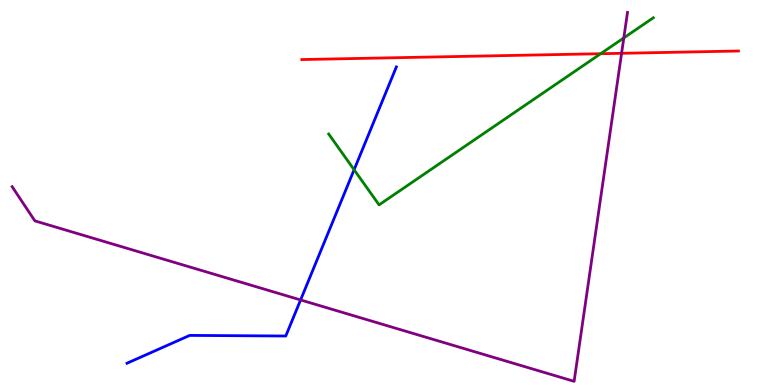[{'lines': ['blue', 'red'], 'intersections': []}, {'lines': ['green', 'red'], 'intersections': [{'x': 7.75, 'y': 8.61}]}, {'lines': ['purple', 'red'], 'intersections': [{'x': 8.02, 'y': 8.62}]}, {'lines': ['blue', 'green'], 'intersections': [{'x': 4.57, 'y': 5.59}]}, {'lines': ['blue', 'purple'], 'intersections': [{'x': 3.88, 'y': 2.21}]}, {'lines': ['green', 'purple'], 'intersections': [{'x': 8.05, 'y': 9.02}]}]